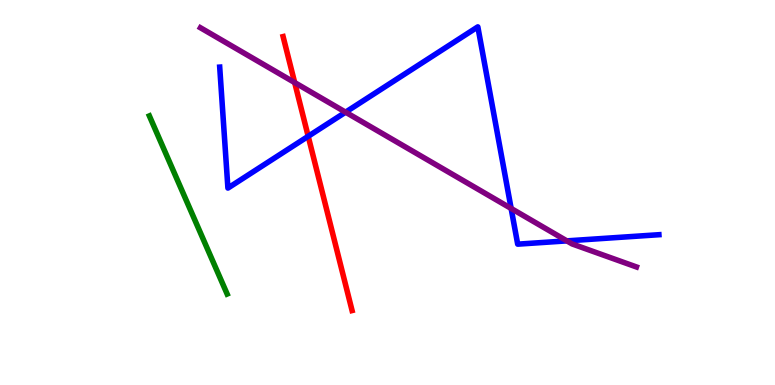[{'lines': ['blue', 'red'], 'intersections': [{'x': 3.98, 'y': 6.46}]}, {'lines': ['green', 'red'], 'intersections': []}, {'lines': ['purple', 'red'], 'intersections': [{'x': 3.8, 'y': 7.86}]}, {'lines': ['blue', 'green'], 'intersections': []}, {'lines': ['blue', 'purple'], 'intersections': [{'x': 4.46, 'y': 7.09}, {'x': 6.6, 'y': 4.59}, {'x': 7.31, 'y': 3.74}]}, {'lines': ['green', 'purple'], 'intersections': []}]